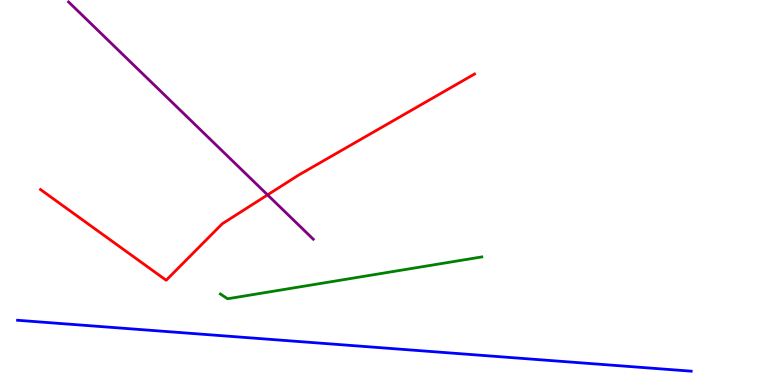[{'lines': ['blue', 'red'], 'intersections': []}, {'lines': ['green', 'red'], 'intersections': []}, {'lines': ['purple', 'red'], 'intersections': [{'x': 3.45, 'y': 4.94}]}, {'lines': ['blue', 'green'], 'intersections': []}, {'lines': ['blue', 'purple'], 'intersections': []}, {'lines': ['green', 'purple'], 'intersections': []}]